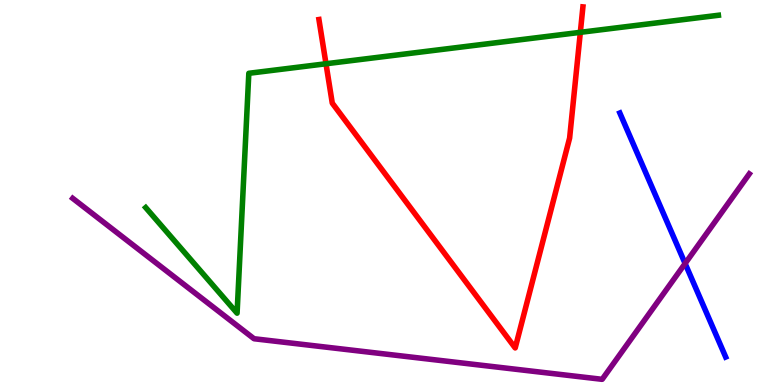[{'lines': ['blue', 'red'], 'intersections': []}, {'lines': ['green', 'red'], 'intersections': [{'x': 4.21, 'y': 8.34}, {'x': 7.49, 'y': 9.16}]}, {'lines': ['purple', 'red'], 'intersections': []}, {'lines': ['blue', 'green'], 'intersections': []}, {'lines': ['blue', 'purple'], 'intersections': [{'x': 8.84, 'y': 3.16}]}, {'lines': ['green', 'purple'], 'intersections': []}]